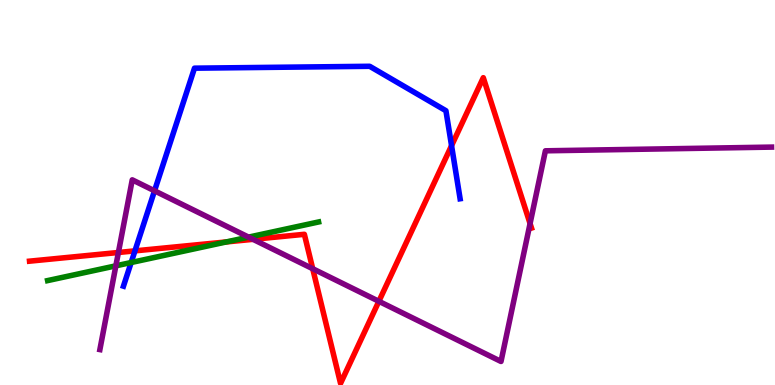[{'lines': ['blue', 'red'], 'intersections': [{'x': 1.74, 'y': 3.48}, {'x': 5.83, 'y': 6.22}]}, {'lines': ['green', 'red'], 'intersections': [{'x': 2.92, 'y': 3.72}]}, {'lines': ['purple', 'red'], 'intersections': [{'x': 1.53, 'y': 3.44}, {'x': 3.26, 'y': 3.78}, {'x': 4.04, 'y': 3.02}, {'x': 4.89, 'y': 2.17}, {'x': 6.84, 'y': 4.19}]}, {'lines': ['blue', 'green'], 'intersections': [{'x': 1.69, 'y': 3.18}]}, {'lines': ['blue', 'purple'], 'intersections': [{'x': 1.99, 'y': 5.04}]}, {'lines': ['green', 'purple'], 'intersections': [{'x': 1.49, 'y': 3.1}, {'x': 3.21, 'y': 3.84}]}]